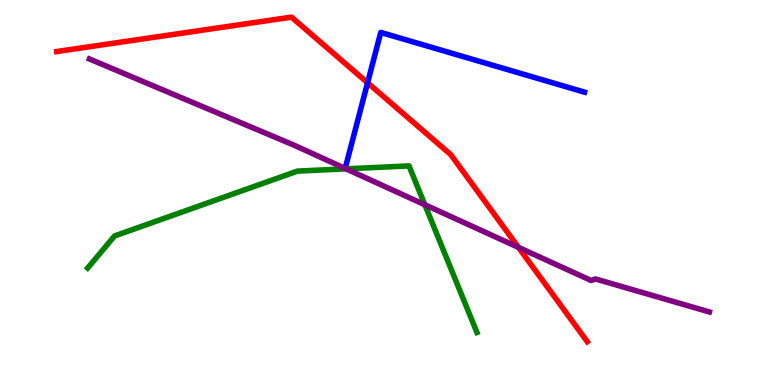[{'lines': ['blue', 'red'], 'intersections': [{'x': 4.74, 'y': 7.85}]}, {'lines': ['green', 'red'], 'intersections': []}, {'lines': ['purple', 'red'], 'intersections': [{'x': 6.69, 'y': 3.57}]}, {'lines': ['blue', 'green'], 'intersections': []}, {'lines': ['blue', 'purple'], 'intersections': []}, {'lines': ['green', 'purple'], 'intersections': [{'x': 4.46, 'y': 5.61}, {'x': 5.48, 'y': 4.68}]}]